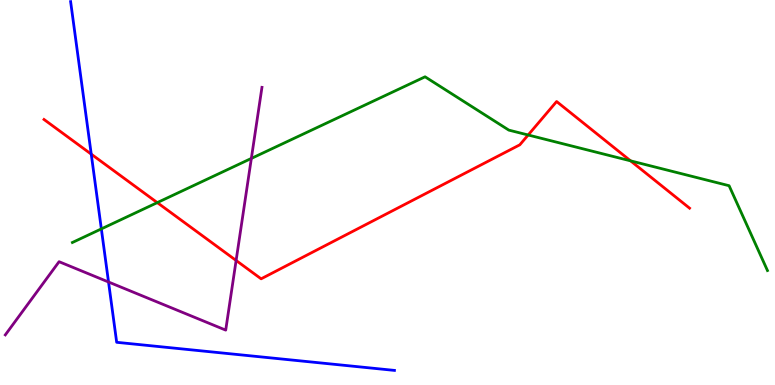[{'lines': ['blue', 'red'], 'intersections': [{'x': 1.18, 'y': 6.0}]}, {'lines': ['green', 'red'], 'intersections': [{'x': 2.03, 'y': 4.74}, {'x': 6.81, 'y': 6.49}, {'x': 8.14, 'y': 5.82}]}, {'lines': ['purple', 'red'], 'intersections': [{'x': 3.05, 'y': 3.23}]}, {'lines': ['blue', 'green'], 'intersections': [{'x': 1.31, 'y': 4.05}]}, {'lines': ['blue', 'purple'], 'intersections': [{'x': 1.4, 'y': 2.68}]}, {'lines': ['green', 'purple'], 'intersections': [{'x': 3.24, 'y': 5.89}]}]